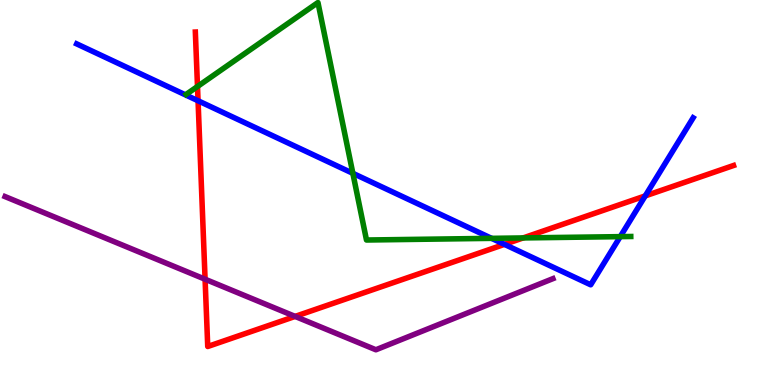[{'lines': ['blue', 'red'], 'intersections': [{'x': 2.56, 'y': 7.38}, {'x': 6.51, 'y': 3.65}, {'x': 8.33, 'y': 4.91}]}, {'lines': ['green', 'red'], 'intersections': [{'x': 2.55, 'y': 7.75}, {'x': 6.75, 'y': 3.82}]}, {'lines': ['purple', 'red'], 'intersections': [{'x': 2.65, 'y': 2.75}, {'x': 3.81, 'y': 1.78}]}, {'lines': ['blue', 'green'], 'intersections': [{'x': 4.55, 'y': 5.5}, {'x': 6.34, 'y': 3.81}, {'x': 8.0, 'y': 3.85}]}, {'lines': ['blue', 'purple'], 'intersections': []}, {'lines': ['green', 'purple'], 'intersections': []}]